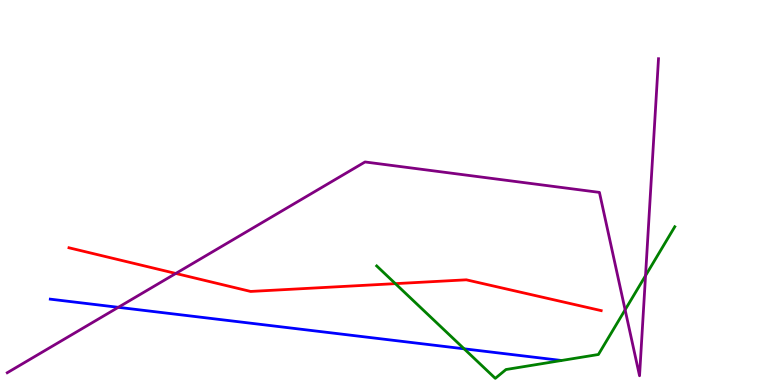[{'lines': ['blue', 'red'], 'intersections': []}, {'lines': ['green', 'red'], 'intersections': [{'x': 5.1, 'y': 2.63}]}, {'lines': ['purple', 'red'], 'intersections': [{'x': 2.27, 'y': 2.9}]}, {'lines': ['blue', 'green'], 'intersections': [{'x': 5.99, 'y': 0.94}]}, {'lines': ['blue', 'purple'], 'intersections': [{'x': 1.53, 'y': 2.02}]}, {'lines': ['green', 'purple'], 'intersections': [{'x': 8.07, 'y': 1.95}, {'x': 8.33, 'y': 2.84}]}]